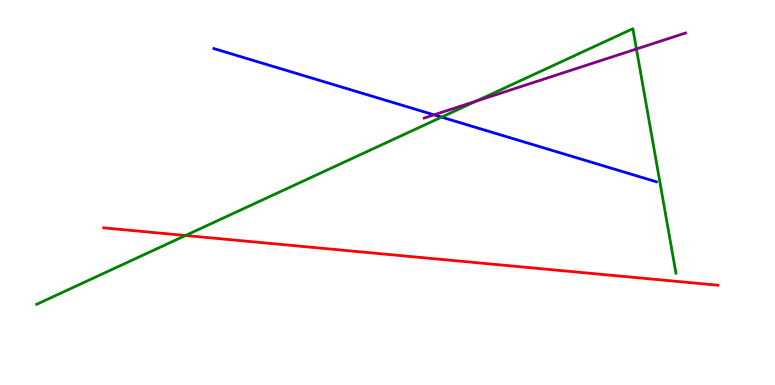[{'lines': ['blue', 'red'], 'intersections': []}, {'lines': ['green', 'red'], 'intersections': [{'x': 2.39, 'y': 3.88}]}, {'lines': ['purple', 'red'], 'intersections': []}, {'lines': ['blue', 'green'], 'intersections': [{'x': 5.7, 'y': 6.96}]}, {'lines': ['blue', 'purple'], 'intersections': [{'x': 5.6, 'y': 7.02}]}, {'lines': ['green', 'purple'], 'intersections': [{'x': 6.14, 'y': 7.37}, {'x': 8.21, 'y': 8.73}]}]